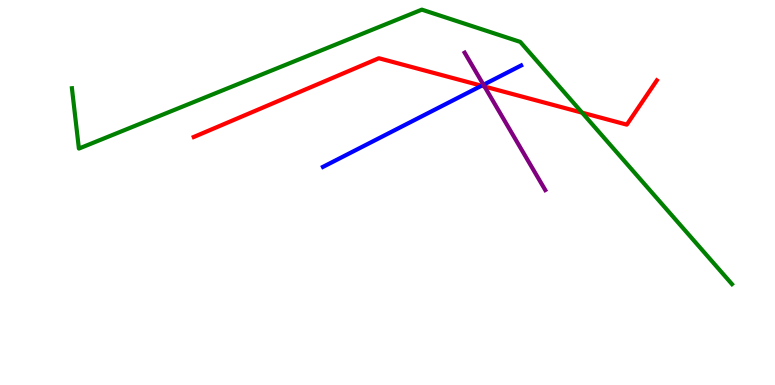[{'lines': ['blue', 'red'], 'intersections': [{'x': 6.21, 'y': 7.77}]}, {'lines': ['green', 'red'], 'intersections': [{'x': 7.51, 'y': 7.07}]}, {'lines': ['purple', 'red'], 'intersections': [{'x': 6.25, 'y': 7.75}]}, {'lines': ['blue', 'green'], 'intersections': []}, {'lines': ['blue', 'purple'], 'intersections': [{'x': 6.24, 'y': 7.8}]}, {'lines': ['green', 'purple'], 'intersections': []}]